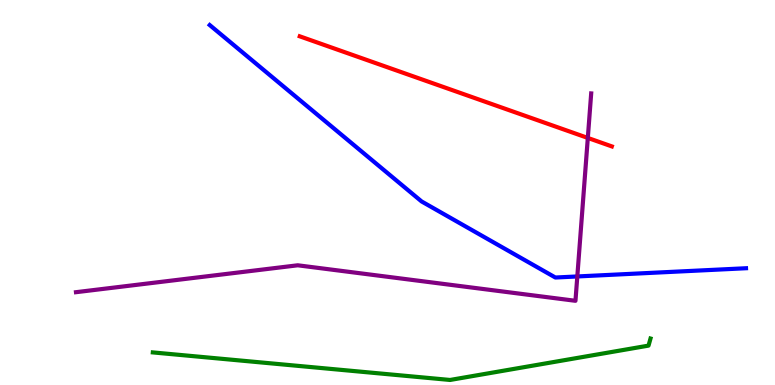[{'lines': ['blue', 'red'], 'intersections': []}, {'lines': ['green', 'red'], 'intersections': []}, {'lines': ['purple', 'red'], 'intersections': [{'x': 7.58, 'y': 6.42}]}, {'lines': ['blue', 'green'], 'intersections': []}, {'lines': ['blue', 'purple'], 'intersections': [{'x': 7.45, 'y': 2.82}]}, {'lines': ['green', 'purple'], 'intersections': []}]